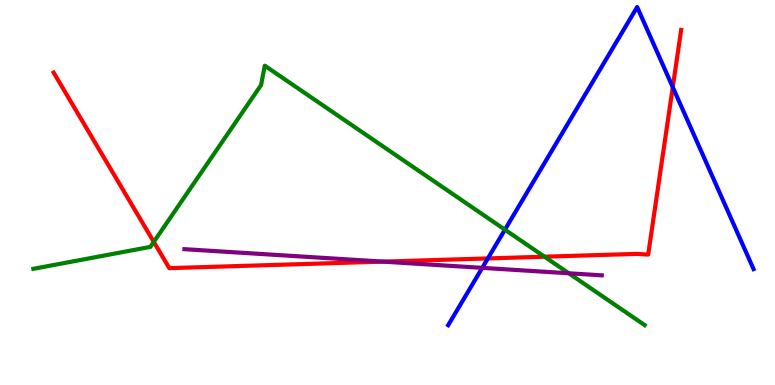[{'lines': ['blue', 'red'], 'intersections': [{'x': 6.29, 'y': 3.29}, {'x': 8.68, 'y': 7.74}]}, {'lines': ['green', 'red'], 'intersections': [{'x': 1.98, 'y': 3.72}, {'x': 7.03, 'y': 3.33}]}, {'lines': ['purple', 'red'], 'intersections': [{'x': 4.94, 'y': 3.2}]}, {'lines': ['blue', 'green'], 'intersections': [{'x': 6.52, 'y': 4.03}]}, {'lines': ['blue', 'purple'], 'intersections': [{'x': 6.22, 'y': 3.04}]}, {'lines': ['green', 'purple'], 'intersections': [{'x': 7.34, 'y': 2.9}]}]